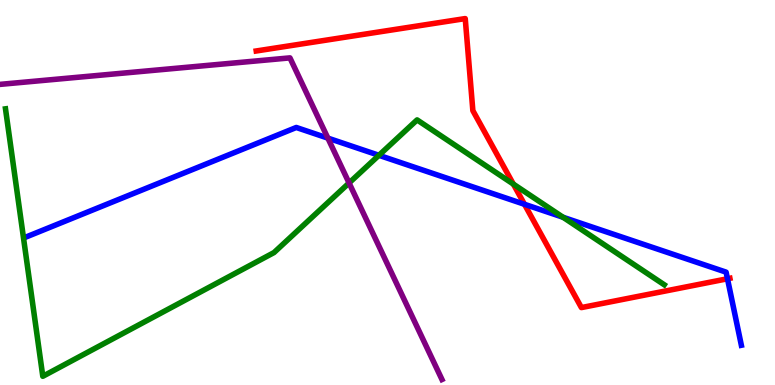[{'lines': ['blue', 'red'], 'intersections': [{'x': 6.77, 'y': 4.69}, {'x': 9.39, 'y': 2.76}]}, {'lines': ['green', 'red'], 'intersections': [{'x': 6.62, 'y': 5.22}]}, {'lines': ['purple', 'red'], 'intersections': []}, {'lines': ['blue', 'green'], 'intersections': [{'x': 4.89, 'y': 5.97}, {'x': 7.27, 'y': 4.36}]}, {'lines': ['blue', 'purple'], 'intersections': [{'x': 4.23, 'y': 6.41}]}, {'lines': ['green', 'purple'], 'intersections': [{'x': 4.5, 'y': 5.25}]}]